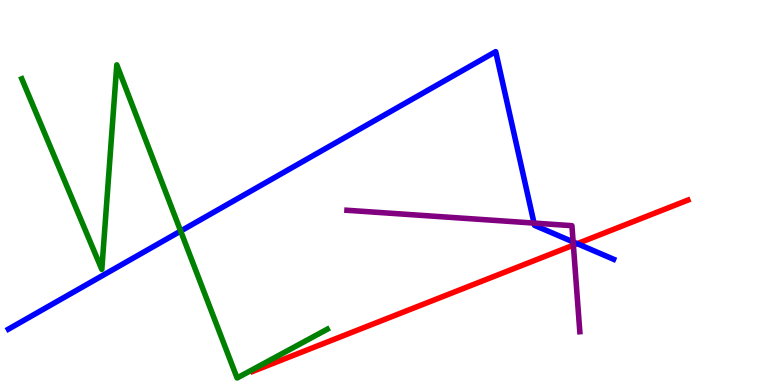[{'lines': ['blue', 'red'], 'intersections': [{'x': 7.45, 'y': 3.67}]}, {'lines': ['green', 'red'], 'intersections': []}, {'lines': ['purple', 'red'], 'intersections': [{'x': 7.4, 'y': 3.63}]}, {'lines': ['blue', 'green'], 'intersections': [{'x': 2.33, 'y': 4.0}]}, {'lines': ['blue', 'purple'], 'intersections': [{'x': 6.89, 'y': 4.21}, {'x': 7.4, 'y': 3.72}]}, {'lines': ['green', 'purple'], 'intersections': []}]